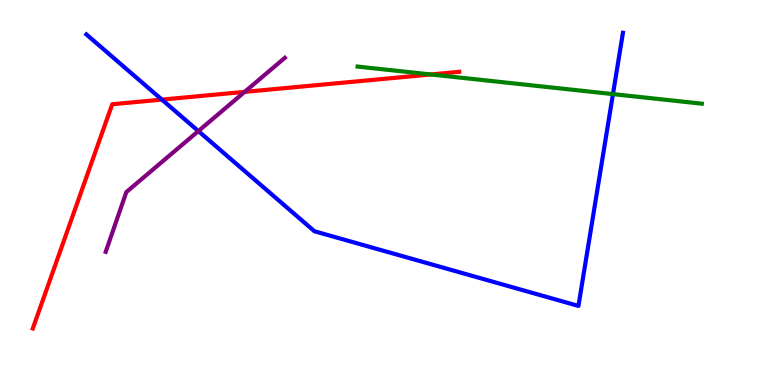[{'lines': ['blue', 'red'], 'intersections': [{'x': 2.09, 'y': 7.41}]}, {'lines': ['green', 'red'], 'intersections': [{'x': 5.56, 'y': 8.07}]}, {'lines': ['purple', 'red'], 'intersections': [{'x': 3.16, 'y': 7.61}]}, {'lines': ['blue', 'green'], 'intersections': [{'x': 7.91, 'y': 7.56}]}, {'lines': ['blue', 'purple'], 'intersections': [{'x': 2.56, 'y': 6.6}]}, {'lines': ['green', 'purple'], 'intersections': []}]